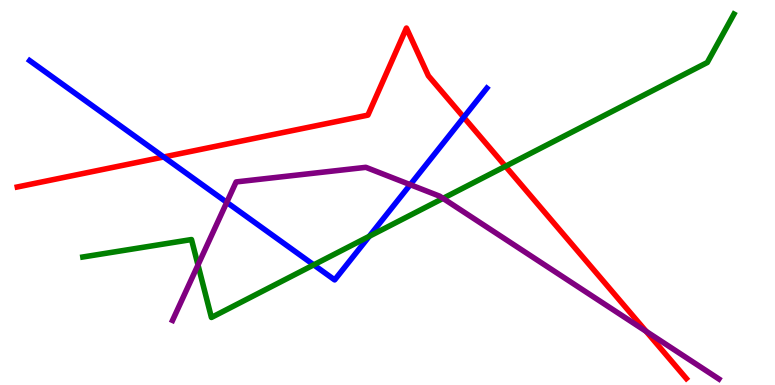[{'lines': ['blue', 'red'], 'intersections': [{'x': 2.11, 'y': 5.92}, {'x': 5.98, 'y': 6.95}]}, {'lines': ['green', 'red'], 'intersections': [{'x': 6.52, 'y': 5.68}]}, {'lines': ['purple', 'red'], 'intersections': [{'x': 8.34, 'y': 1.39}]}, {'lines': ['blue', 'green'], 'intersections': [{'x': 4.05, 'y': 3.12}, {'x': 4.76, 'y': 3.86}]}, {'lines': ['blue', 'purple'], 'intersections': [{'x': 2.93, 'y': 4.74}, {'x': 5.29, 'y': 5.2}]}, {'lines': ['green', 'purple'], 'intersections': [{'x': 2.55, 'y': 3.12}, {'x': 5.72, 'y': 4.85}]}]